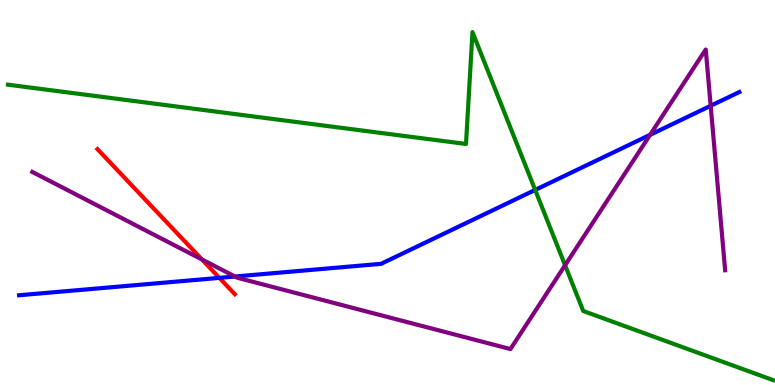[{'lines': ['blue', 'red'], 'intersections': [{'x': 2.83, 'y': 2.78}]}, {'lines': ['green', 'red'], 'intersections': []}, {'lines': ['purple', 'red'], 'intersections': [{'x': 2.61, 'y': 3.26}]}, {'lines': ['blue', 'green'], 'intersections': [{'x': 6.91, 'y': 5.07}]}, {'lines': ['blue', 'purple'], 'intersections': [{'x': 3.03, 'y': 2.82}, {'x': 8.39, 'y': 6.5}, {'x': 9.17, 'y': 7.25}]}, {'lines': ['green', 'purple'], 'intersections': [{'x': 7.29, 'y': 3.11}]}]